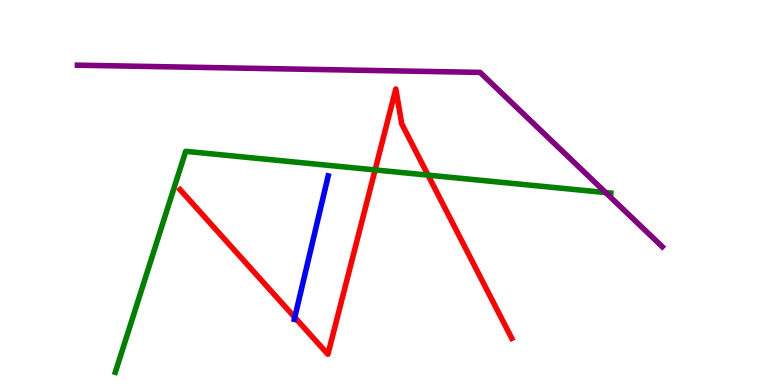[{'lines': ['blue', 'red'], 'intersections': [{'x': 3.8, 'y': 1.76}]}, {'lines': ['green', 'red'], 'intersections': [{'x': 4.84, 'y': 5.59}, {'x': 5.52, 'y': 5.45}]}, {'lines': ['purple', 'red'], 'intersections': []}, {'lines': ['blue', 'green'], 'intersections': []}, {'lines': ['blue', 'purple'], 'intersections': []}, {'lines': ['green', 'purple'], 'intersections': [{'x': 7.82, 'y': 5.0}]}]